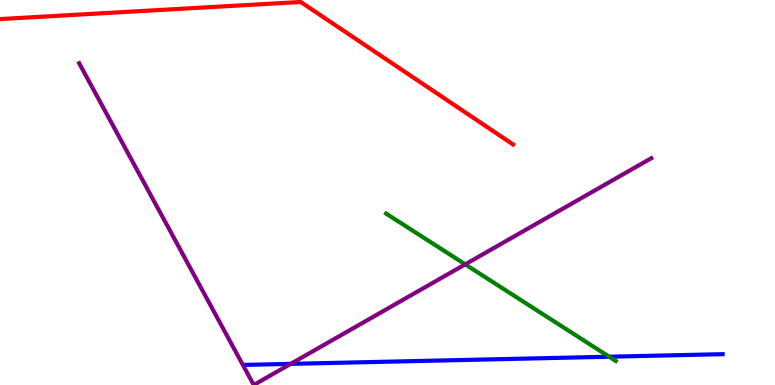[{'lines': ['blue', 'red'], 'intersections': []}, {'lines': ['green', 'red'], 'intersections': []}, {'lines': ['purple', 'red'], 'intersections': []}, {'lines': ['blue', 'green'], 'intersections': [{'x': 7.86, 'y': 0.735}]}, {'lines': ['blue', 'purple'], 'intersections': [{'x': 3.75, 'y': 0.549}]}, {'lines': ['green', 'purple'], 'intersections': [{'x': 6.0, 'y': 3.13}]}]